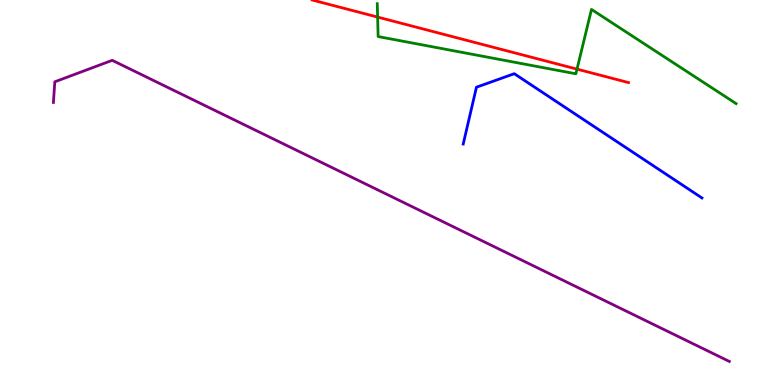[{'lines': ['blue', 'red'], 'intersections': []}, {'lines': ['green', 'red'], 'intersections': [{'x': 4.87, 'y': 9.56}, {'x': 7.45, 'y': 8.2}]}, {'lines': ['purple', 'red'], 'intersections': []}, {'lines': ['blue', 'green'], 'intersections': []}, {'lines': ['blue', 'purple'], 'intersections': []}, {'lines': ['green', 'purple'], 'intersections': []}]